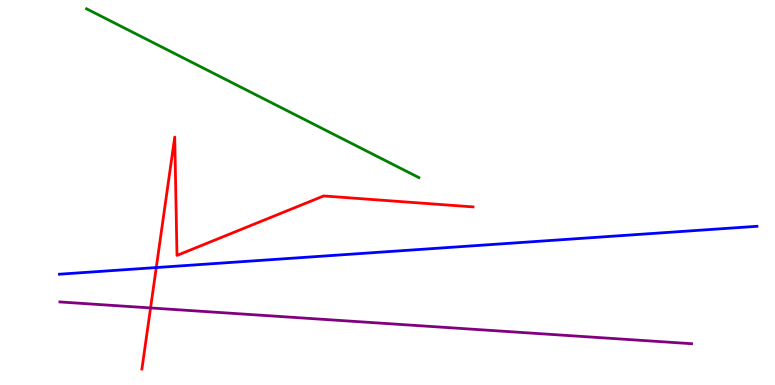[{'lines': ['blue', 'red'], 'intersections': [{'x': 2.02, 'y': 3.05}]}, {'lines': ['green', 'red'], 'intersections': []}, {'lines': ['purple', 'red'], 'intersections': [{'x': 1.94, 'y': 2.0}]}, {'lines': ['blue', 'green'], 'intersections': []}, {'lines': ['blue', 'purple'], 'intersections': []}, {'lines': ['green', 'purple'], 'intersections': []}]